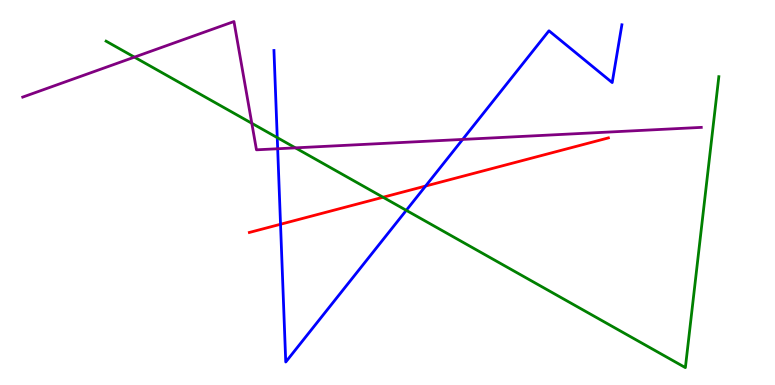[{'lines': ['blue', 'red'], 'intersections': [{'x': 3.62, 'y': 4.18}, {'x': 5.49, 'y': 5.17}]}, {'lines': ['green', 'red'], 'intersections': [{'x': 4.94, 'y': 4.88}]}, {'lines': ['purple', 'red'], 'intersections': []}, {'lines': ['blue', 'green'], 'intersections': [{'x': 3.58, 'y': 6.43}, {'x': 5.24, 'y': 4.54}]}, {'lines': ['blue', 'purple'], 'intersections': [{'x': 3.58, 'y': 6.14}, {'x': 5.97, 'y': 6.38}]}, {'lines': ['green', 'purple'], 'intersections': [{'x': 1.73, 'y': 8.52}, {'x': 3.25, 'y': 6.8}, {'x': 3.81, 'y': 6.16}]}]